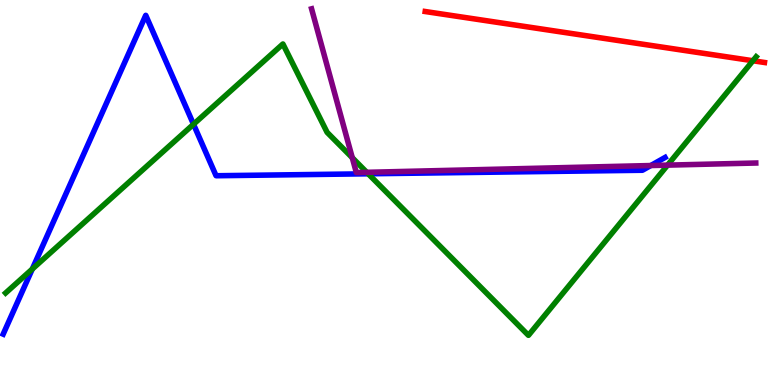[{'lines': ['blue', 'red'], 'intersections': []}, {'lines': ['green', 'red'], 'intersections': [{'x': 9.71, 'y': 8.42}]}, {'lines': ['purple', 'red'], 'intersections': []}, {'lines': ['blue', 'green'], 'intersections': [{'x': 0.417, 'y': 3.01}, {'x': 2.5, 'y': 6.77}, {'x': 4.75, 'y': 5.49}]}, {'lines': ['blue', 'purple'], 'intersections': [{'x': 8.4, 'y': 5.7}]}, {'lines': ['green', 'purple'], 'intersections': [{'x': 4.55, 'y': 5.9}, {'x': 4.73, 'y': 5.52}, {'x': 8.61, 'y': 5.71}]}]